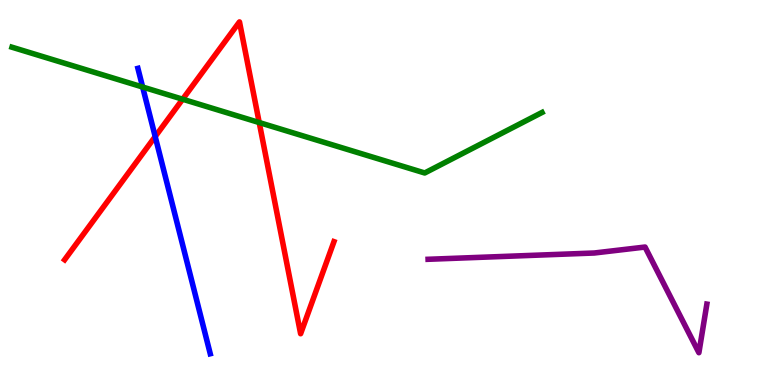[{'lines': ['blue', 'red'], 'intersections': [{'x': 2.0, 'y': 6.45}]}, {'lines': ['green', 'red'], 'intersections': [{'x': 2.36, 'y': 7.42}, {'x': 3.34, 'y': 6.82}]}, {'lines': ['purple', 'red'], 'intersections': []}, {'lines': ['blue', 'green'], 'intersections': [{'x': 1.84, 'y': 7.74}]}, {'lines': ['blue', 'purple'], 'intersections': []}, {'lines': ['green', 'purple'], 'intersections': []}]